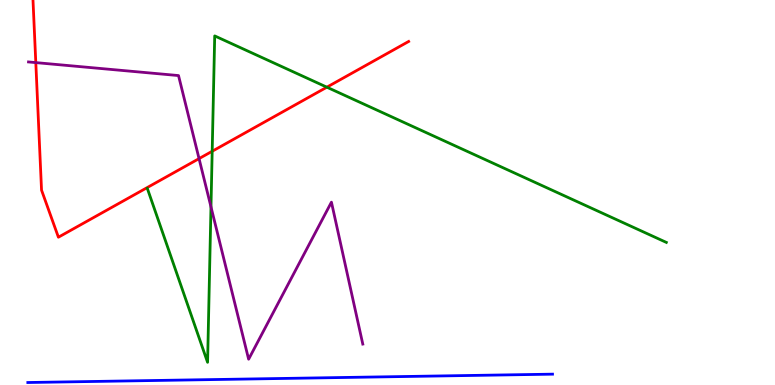[{'lines': ['blue', 'red'], 'intersections': []}, {'lines': ['green', 'red'], 'intersections': [{'x': 2.74, 'y': 6.07}, {'x': 4.22, 'y': 7.74}]}, {'lines': ['purple', 'red'], 'intersections': [{'x': 0.462, 'y': 8.37}, {'x': 2.57, 'y': 5.88}]}, {'lines': ['blue', 'green'], 'intersections': []}, {'lines': ['blue', 'purple'], 'intersections': []}, {'lines': ['green', 'purple'], 'intersections': [{'x': 2.72, 'y': 4.63}]}]